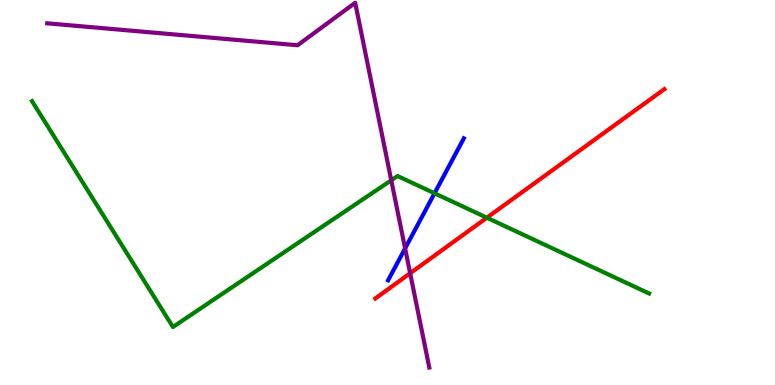[{'lines': ['blue', 'red'], 'intersections': []}, {'lines': ['green', 'red'], 'intersections': [{'x': 6.28, 'y': 4.35}]}, {'lines': ['purple', 'red'], 'intersections': [{'x': 5.29, 'y': 2.9}]}, {'lines': ['blue', 'green'], 'intersections': [{'x': 5.61, 'y': 4.98}]}, {'lines': ['blue', 'purple'], 'intersections': [{'x': 5.23, 'y': 3.55}]}, {'lines': ['green', 'purple'], 'intersections': [{'x': 5.05, 'y': 5.32}]}]